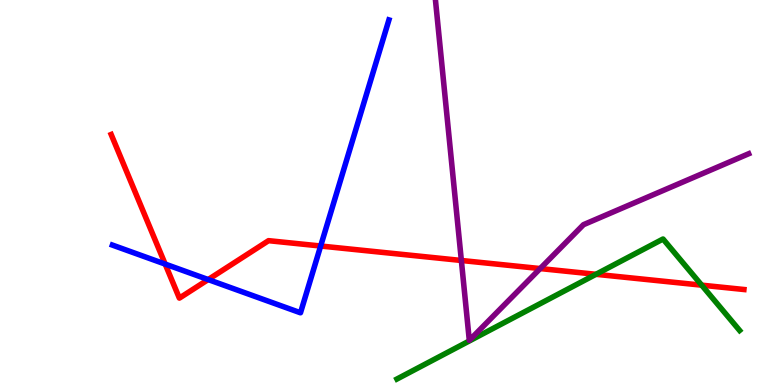[{'lines': ['blue', 'red'], 'intersections': [{'x': 2.13, 'y': 3.14}, {'x': 2.69, 'y': 2.74}, {'x': 4.14, 'y': 3.61}]}, {'lines': ['green', 'red'], 'intersections': [{'x': 7.69, 'y': 2.88}, {'x': 9.05, 'y': 2.59}]}, {'lines': ['purple', 'red'], 'intersections': [{'x': 5.95, 'y': 3.23}, {'x': 6.97, 'y': 3.02}]}, {'lines': ['blue', 'green'], 'intersections': []}, {'lines': ['blue', 'purple'], 'intersections': []}, {'lines': ['green', 'purple'], 'intersections': []}]